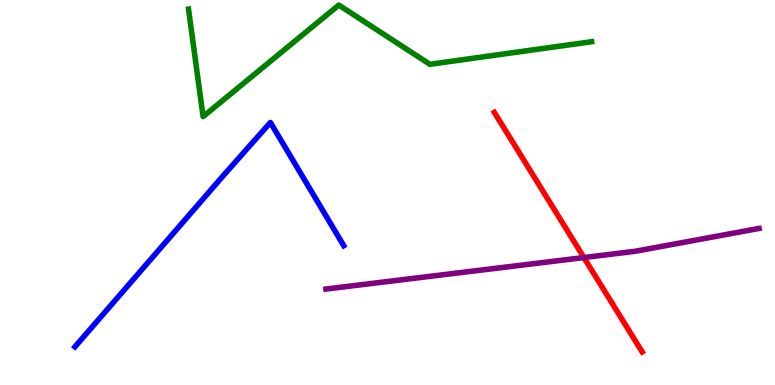[{'lines': ['blue', 'red'], 'intersections': []}, {'lines': ['green', 'red'], 'intersections': []}, {'lines': ['purple', 'red'], 'intersections': [{'x': 7.53, 'y': 3.31}]}, {'lines': ['blue', 'green'], 'intersections': []}, {'lines': ['blue', 'purple'], 'intersections': []}, {'lines': ['green', 'purple'], 'intersections': []}]